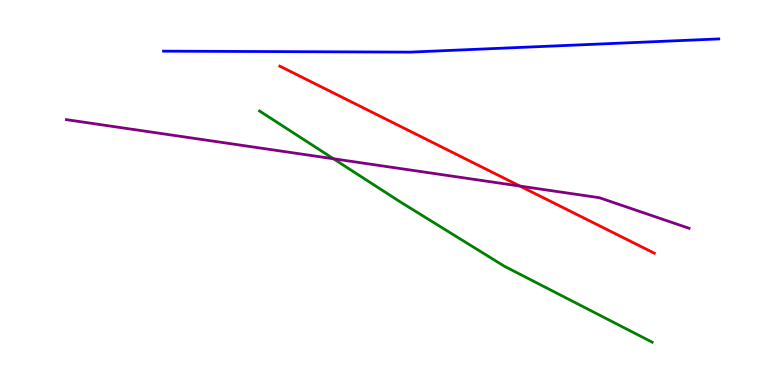[{'lines': ['blue', 'red'], 'intersections': []}, {'lines': ['green', 'red'], 'intersections': []}, {'lines': ['purple', 'red'], 'intersections': [{'x': 6.71, 'y': 5.17}]}, {'lines': ['blue', 'green'], 'intersections': []}, {'lines': ['blue', 'purple'], 'intersections': []}, {'lines': ['green', 'purple'], 'intersections': [{'x': 4.3, 'y': 5.88}]}]